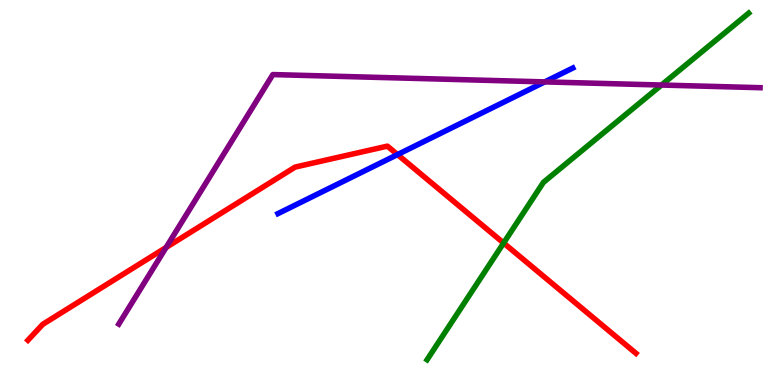[{'lines': ['blue', 'red'], 'intersections': [{'x': 5.13, 'y': 5.99}]}, {'lines': ['green', 'red'], 'intersections': [{'x': 6.5, 'y': 3.69}]}, {'lines': ['purple', 'red'], 'intersections': [{'x': 2.14, 'y': 3.57}]}, {'lines': ['blue', 'green'], 'intersections': []}, {'lines': ['blue', 'purple'], 'intersections': [{'x': 7.03, 'y': 7.87}]}, {'lines': ['green', 'purple'], 'intersections': [{'x': 8.54, 'y': 7.79}]}]